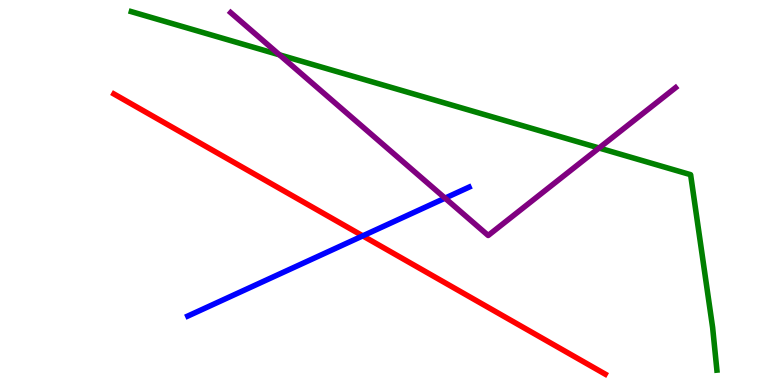[{'lines': ['blue', 'red'], 'intersections': [{'x': 4.68, 'y': 3.87}]}, {'lines': ['green', 'red'], 'intersections': []}, {'lines': ['purple', 'red'], 'intersections': []}, {'lines': ['blue', 'green'], 'intersections': []}, {'lines': ['blue', 'purple'], 'intersections': [{'x': 5.74, 'y': 4.85}]}, {'lines': ['green', 'purple'], 'intersections': [{'x': 3.61, 'y': 8.58}, {'x': 7.73, 'y': 6.16}]}]